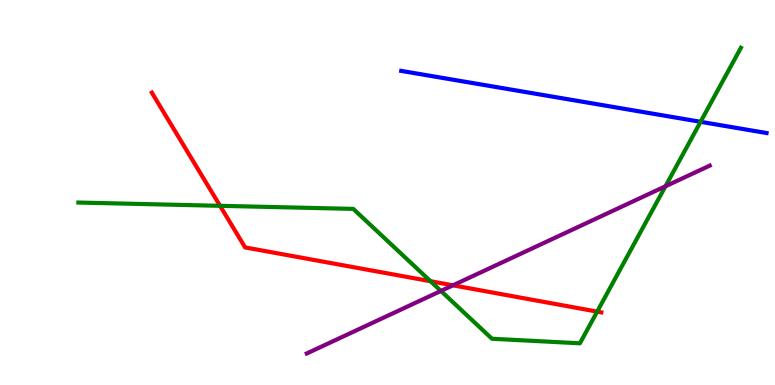[{'lines': ['blue', 'red'], 'intersections': []}, {'lines': ['green', 'red'], 'intersections': [{'x': 2.84, 'y': 4.65}, {'x': 5.56, 'y': 2.7}, {'x': 7.71, 'y': 1.91}]}, {'lines': ['purple', 'red'], 'intersections': [{'x': 5.84, 'y': 2.59}]}, {'lines': ['blue', 'green'], 'intersections': [{'x': 9.04, 'y': 6.84}]}, {'lines': ['blue', 'purple'], 'intersections': []}, {'lines': ['green', 'purple'], 'intersections': [{'x': 5.69, 'y': 2.44}, {'x': 8.59, 'y': 5.16}]}]